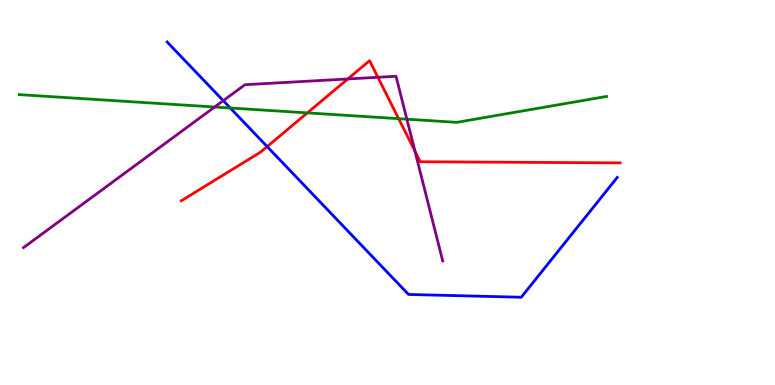[{'lines': ['blue', 'red'], 'intersections': [{'x': 3.45, 'y': 6.19}]}, {'lines': ['green', 'red'], 'intersections': [{'x': 3.97, 'y': 7.07}, {'x': 5.14, 'y': 6.92}]}, {'lines': ['purple', 'red'], 'intersections': [{'x': 4.49, 'y': 7.95}, {'x': 4.88, 'y': 7.99}, {'x': 5.35, 'y': 6.07}]}, {'lines': ['blue', 'green'], 'intersections': [{'x': 2.97, 'y': 7.19}]}, {'lines': ['blue', 'purple'], 'intersections': [{'x': 2.88, 'y': 7.39}]}, {'lines': ['green', 'purple'], 'intersections': [{'x': 2.77, 'y': 7.22}, {'x': 5.25, 'y': 6.9}]}]